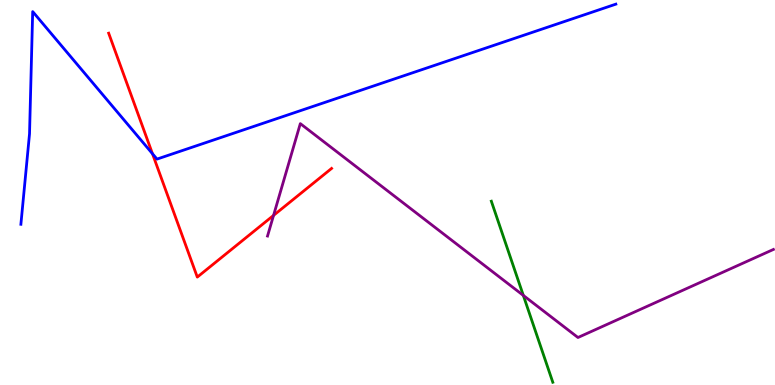[{'lines': ['blue', 'red'], 'intersections': [{'x': 1.97, 'y': 6.01}]}, {'lines': ['green', 'red'], 'intersections': []}, {'lines': ['purple', 'red'], 'intersections': [{'x': 3.53, 'y': 4.41}]}, {'lines': ['blue', 'green'], 'intersections': []}, {'lines': ['blue', 'purple'], 'intersections': []}, {'lines': ['green', 'purple'], 'intersections': [{'x': 6.75, 'y': 2.33}]}]